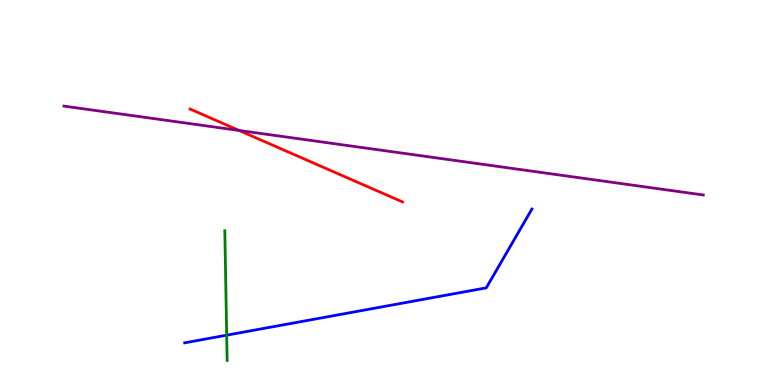[{'lines': ['blue', 'red'], 'intersections': []}, {'lines': ['green', 'red'], 'intersections': []}, {'lines': ['purple', 'red'], 'intersections': [{'x': 3.08, 'y': 6.61}]}, {'lines': ['blue', 'green'], 'intersections': [{'x': 2.93, 'y': 1.29}]}, {'lines': ['blue', 'purple'], 'intersections': []}, {'lines': ['green', 'purple'], 'intersections': []}]